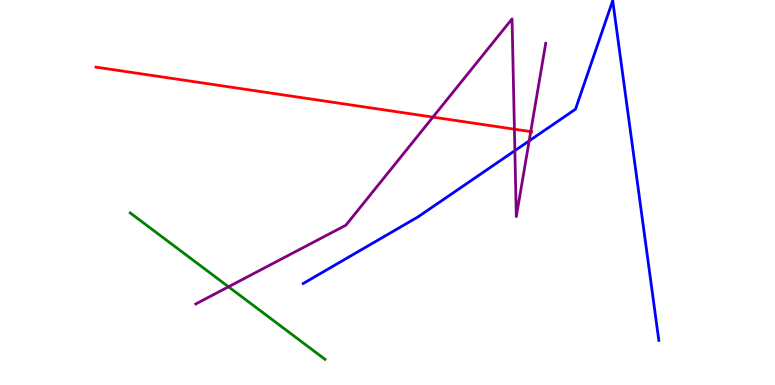[{'lines': ['blue', 'red'], 'intersections': []}, {'lines': ['green', 'red'], 'intersections': []}, {'lines': ['purple', 'red'], 'intersections': [{'x': 5.59, 'y': 6.96}, {'x': 6.64, 'y': 6.64}, {'x': 6.85, 'y': 6.58}]}, {'lines': ['blue', 'green'], 'intersections': []}, {'lines': ['blue', 'purple'], 'intersections': [{'x': 6.64, 'y': 6.09}, {'x': 6.83, 'y': 6.34}]}, {'lines': ['green', 'purple'], 'intersections': [{'x': 2.95, 'y': 2.55}]}]